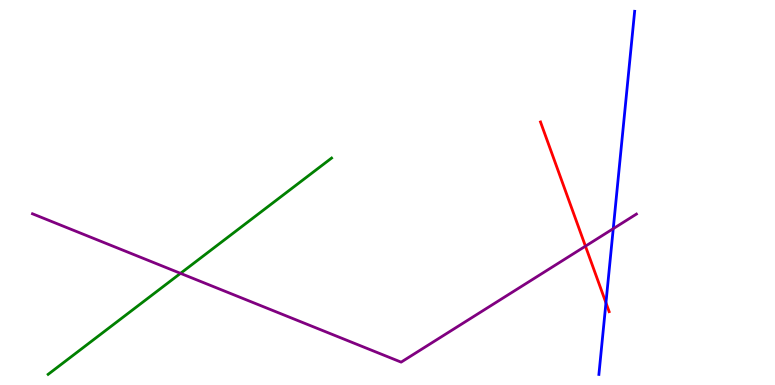[{'lines': ['blue', 'red'], 'intersections': [{'x': 7.82, 'y': 2.13}]}, {'lines': ['green', 'red'], 'intersections': []}, {'lines': ['purple', 'red'], 'intersections': [{'x': 7.55, 'y': 3.61}]}, {'lines': ['blue', 'green'], 'intersections': []}, {'lines': ['blue', 'purple'], 'intersections': [{'x': 7.91, 'y': 4.06}]}, {'lines': ['green', 'purple'], 'intersections': [{'x': 2.33, 'y': 2.9}]}]